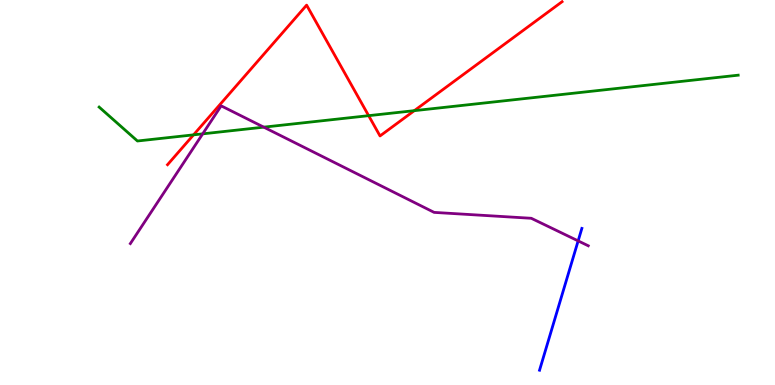[{'lines': ['blue', 'red'], 'intersections': []}, {'lines': ['green', 'red'], 'intersections': [{'x': 2.5, 'y': 6.5}, {'x': 4.76, 'y': 7.0}, {'x': 5.35, 'y': 7.13}]}, {'lines': ['purple', 'red'], 'intersections': []}, {'lines': ['blue', 'green'], 'intersections': []}, {'lines': ['blue', 'purple'], 'intersections': [{'x': 7.46, 'y': 3.74}]}, {'lines': ['green', 'purple'], 'intersections': [{'x': 2.62, 'y': 6.52}, {'x': 3.4, 'y': 6.7}]}]